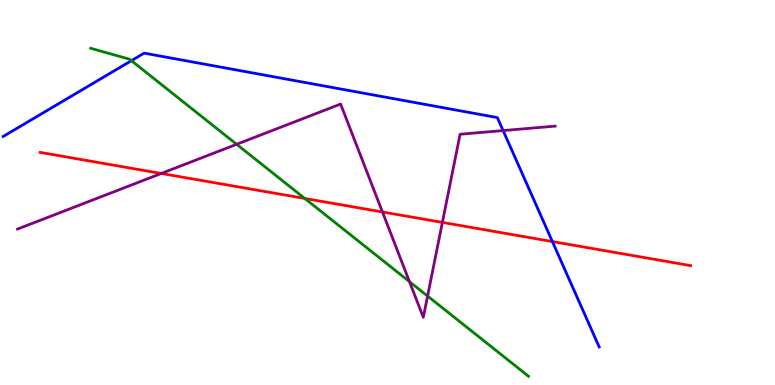[{'lines': ['blue', 'red'], 'intersections': [{'x': 7.13, 'y': 3.73}]}, {'lines': ['green', 'red'], 'intersections': [{'x': 3.93, 'y': 4.85}]}, {'lines': ['purple', 'red'], 'intersections': [{'x': 2.08, 'y': 5.49}, {'x': 4.93, 'y': 4.49}, {'x': 5.71, 'y': 4.22}]}, {'lines': ['blue', 'green'], 'intersections': [{'x': 1.7, 'y': 8.42}]}, {'lines': ['blue', 'purple'], 'intersections': [{'x': 6.49, 'y': 6.61}]}, {'lines': ['green', 'purple'], 'intersections': [{'x': 3.05, 'y': 6.25}, {'x': 5.28, 'y': 2.68}, {'x': 5.52, 'y': 2.31}]}]